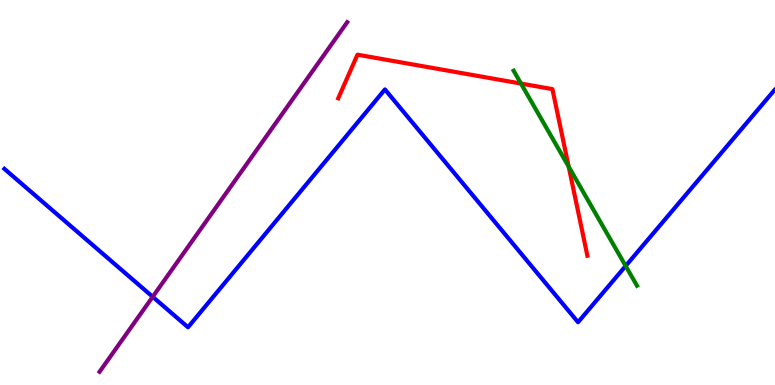[{'lines': ['blue', 'red'], 'intersections': []}, {'lines': ['green', 'red'], 'intersections': [{'x': 6.72, 'y': 7.83}, {'x': 7.34, 'y': 5.67}]}, {'lines': ['purple', 'red'], 'intersections': []}, {'lines': ['blue', 'green'], 'intersections': [{'x': 8.07, 'y': 3.09}]}, {'lines': ['blue', 'purple'], 'intersections': [{'x': 1.97, 'y': 2.29}]}, {'lines': ['green', 'purple'], 'intersections': []}]